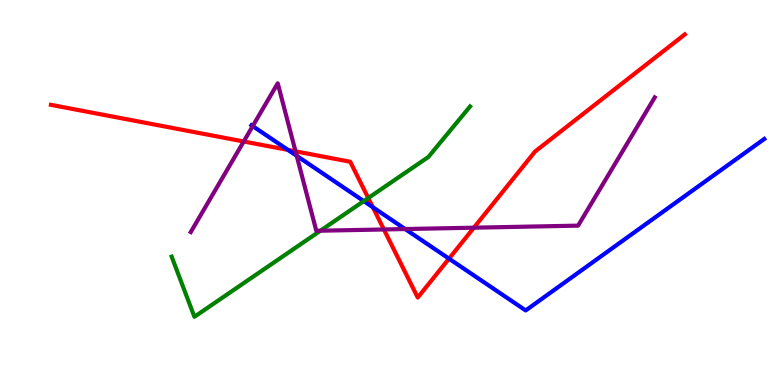[{'lines': ['blue', 'red'], 'intersections': [{'x': 3.72, 'y': 6.11}, {'x': 4.81, 'y': 4.62}, {'x': 5.79, 'y': 3.28}]}, {'lines': ['green', 'red'], 'intersections': [{'x': 4.75, 'y': 4.86}]}, {'lines': ['purple', 'red'], 'intersections': [{'x': 3.14, 'y': 6.32}, {'x': 3.81, 'y': 6.07}, {'x': 4.95, 'y': 4.04}, {'x': 6.11, 'y': 4.09}]}, {'lines': ['blue', 'green'], 'intersections': [{'x': 4.69, 'y': 4.78}]}, {'lines': ['blue', 'purple'], 'intersections': [{'x': 3.26, 'y': 6.72}, {'x': 3.83, 'y': 5.95}, {'x': 5.23, 'y': 4.05}]}, {'lines': ['green', 'purple'], 'intersections': [{'x': 4.13, 'y': 4.01}]}]